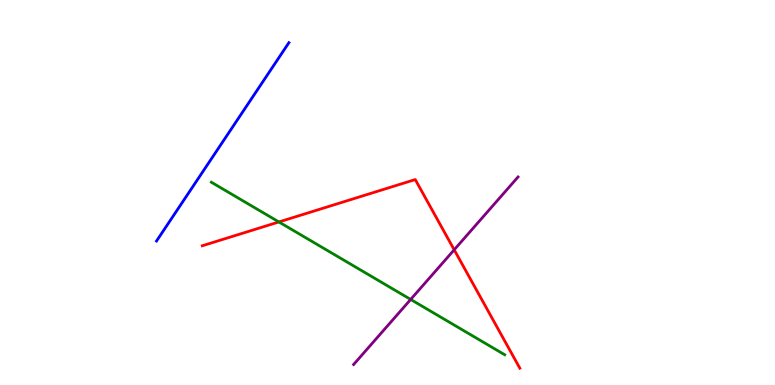[{'lines': ['blue', 'red'], 'intersections': []}, {'lines': ['green', 'red'], 'intersections': [{'x': 3.6, 'y': 4.23}]}, {'lines': ['purple', 'red'], 'intersections': [{'x': 5.86, 'y': 3.51}]}, {'lines': ['blue', 'green'], 'intersections': []}, {'lines': ['blue', 'purple'], 'intersections': []}, {'lines': ['green', 'purple'], 'intersections': [{'x': 5.3, 'y': 2.22}]}]